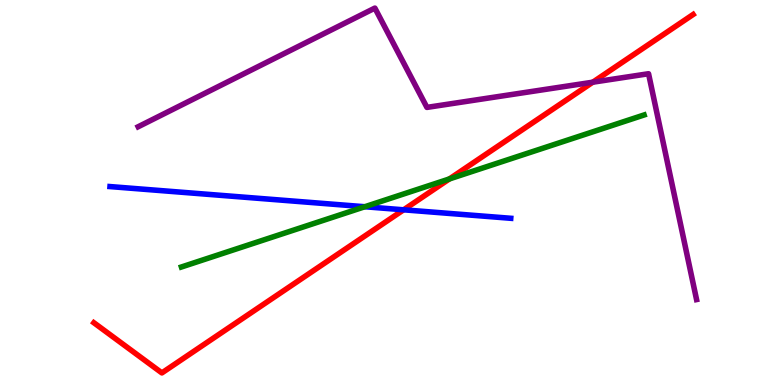[{'lines': ['blue', 'red'], 'intersections': [{'x': 5.21, 'y': 4.55}]}, {'lines': ['green', 'red'], 'intersections': [{'x': 5.8, 'y': 5.35}]}, {'lines': ['purple', 'red'], 'intersections': [{'x': 7.65, 'y': 7.86}]}, {'lines': ['blue', 'green'], 'intersections': [{'x': 4.71, 'y': 4.63}]}, {'lines': ['blue', 'purple'], 'intersections': []}, {'lines': ['green', 'purple'], 'intersections': []}]